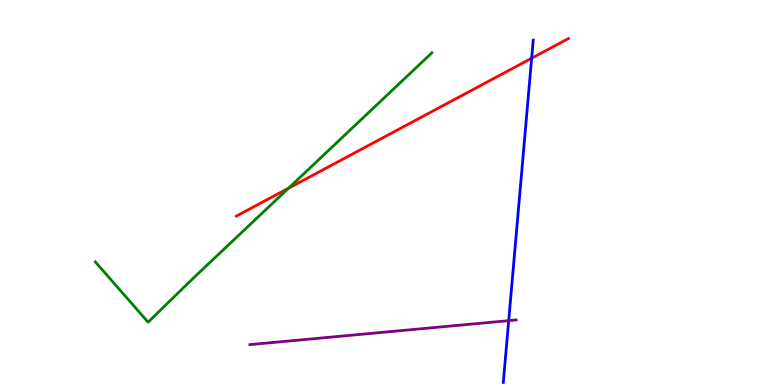[{'lines': ['blue', 'red'], 'intersections': [{'x': 6.86, 'y': 8.49}]}, {'lines': ['green', 'red'], 'intersections': [{'x': 3.72, 'y': 5.11}]}, {'lines': ['purple', 'red'], 'intersections': []}, {'lines': ['blue', 'green'], 'intersections': []}, {'lines': ['blue', 'purple'], 'intersections': [{'x': 6.56, 'y': 1.67}]}, {'lines': ['green', 'purple'], 'intersections': []}]